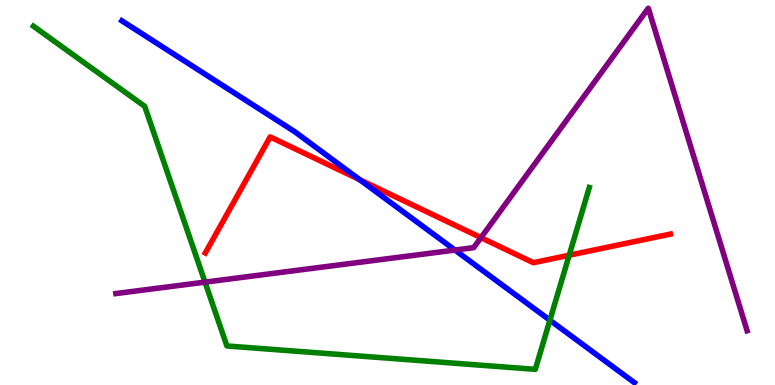[{'lines': ['blue', 'red'], 'intersections': [{'x': 4.64, 'y': 5.33}]}, {'lines': ['green', 'red'], 'intersections': [{'x': 7.34, 'y': 3.37}]}, {'lines': ['purple', 'red'], 'intersections': [{'x': 6.21, 'y': 3.83}]}, {'lines': ['blue', 'green'], 'intersections': [{'x': 7.1, 'y': 1.68}]}, {'lines': ['blue', 'purple'], 'intersections': [{'x': 5.87, 'y': 3.5}]}, {'lines': ['green', 'purple'], 'intersections': [{'x': 2.65, 'y': 2.67}]}]